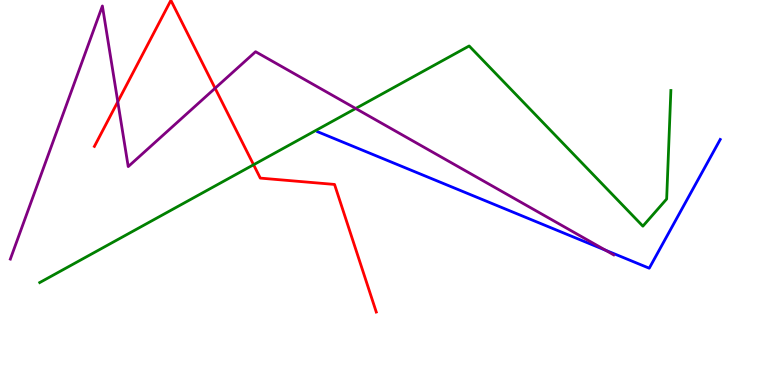[{'lines': ['blue', 'red'], 'intersections': []}, {'lines': ['green', 'red'], 'intersections': [{'x': 3.27, 'y': 5.72}]}, {'lines': ['purple', 'red'], 'intersections': [{'x': 1.52, 'y': 7.36}, {'x': 2.78, 'y': 7.71}]}, {'lines': ['blue', 'green'], 'intersections': []}, {'lines': ['blue', 'purple'], 'intersections': [{'x': 7.81, 'y': 3.5}]}, {'lines': ['green', 'purple'], 'intersections': [{'x': 4.59, 'y': 7.18}]}]